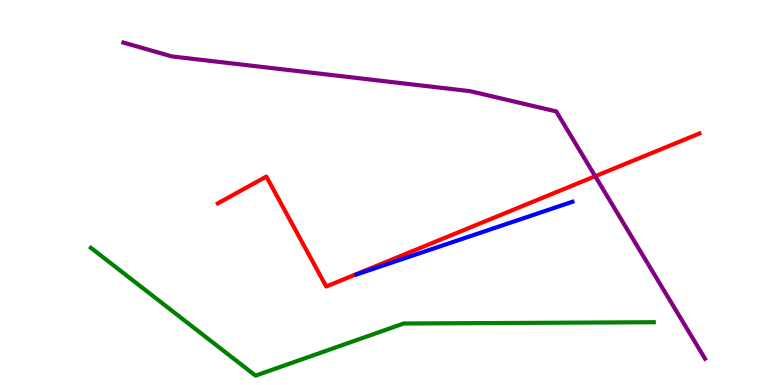[{'lines': ['blue', 'red'], 'intersections': []}, {'lines': ['green', 'red'], 'intersections': []}, {'lines': ['purple', 'red'], 'intersections': [{'x': 7.68, 'y': 5.42}]}, {'lines': ['blue', 'green'], 'intersections': []}, {'lines': ['blue', 'purple'], 'intersections': []}, {'lines': ['green', 'purple'], 'intersections': []}]